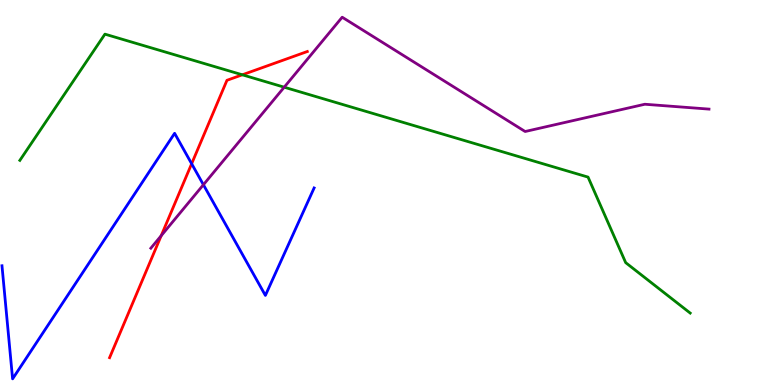[{'lines': ['blue', 'red'], 'intersections': [{'x': 2.47, 'y': 5.75}]}, {'lines': ['green', 'red'], 'intersections': [{'x': 3.13, 'y': 8.06}]}, {'lines': ['purple', 'red'], 'intersections': [{'x': 2.08, 'y': 3.88}]}, {'lines': ['blue', 'green'], 'intersections': []}, {'lines': ['blue', 'purple'], 'intersections': [{'x': 2.62, 'y': 5.2}]}, {'lines': ['green', 'purple'], 'intersections': [{'x': 3.67, 'y': 7.74}]}]